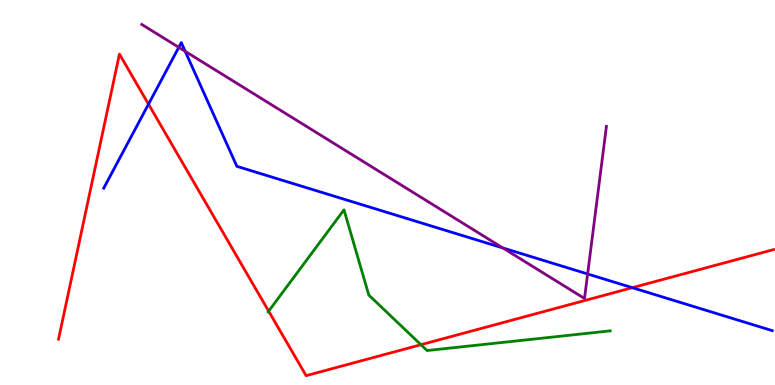[{'lines': ['blue', 'red'], 'intersections': [{'x': 1.92, 'y': 7.29}, {'x': 8.16, 'y': 2.53}]}, {'lines': ['green', 'red'], 'intersections': [{'x': 3.47, 'y': 1.92}, {'x': 5.43, 'y': 1.05}]}, {'lines': ['purple', 'red'], 'intersections': []}, {'lines': ['blue', 'green'], 'intersections': []}, {'lines': ['blue', 'purple'], 'intersections': [{'x': 2.31, 'y': 8.77}, {'x': 2.39, 'y': 8.67}, {'x': 6.49, 'y': 3.56}, {'x': 7.58, 'y': 2.88}]}, {'lines': ['green', 'purple'], 'intersections': []}]